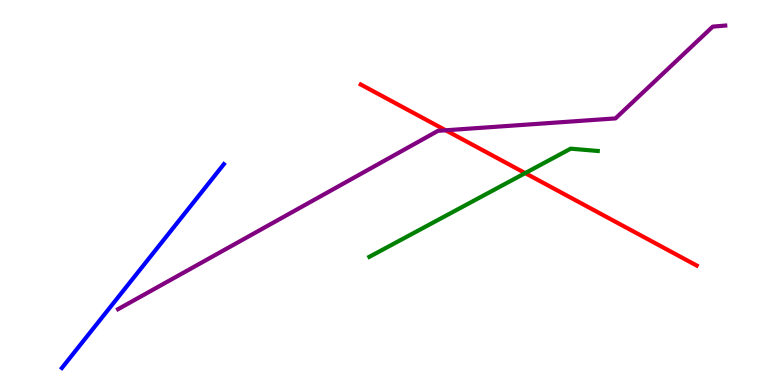[{'lines': ['blue', 'red'], 'intersections': []}, {'lines': ['green', 'red'], 'intersections': [{'x': 6.78, 'y': 5.5}]}, {'lines': ['purple', 'red'], 'intersections': [{'x': 5.75, 'y': 6.62}]}, {'lines': ['blue', 'green'], 'intersections': []}, {'lines': ['blue', 'purple'], 'intersections': []}, {'lines': ['green', 'purple'], 'intersections': []}]